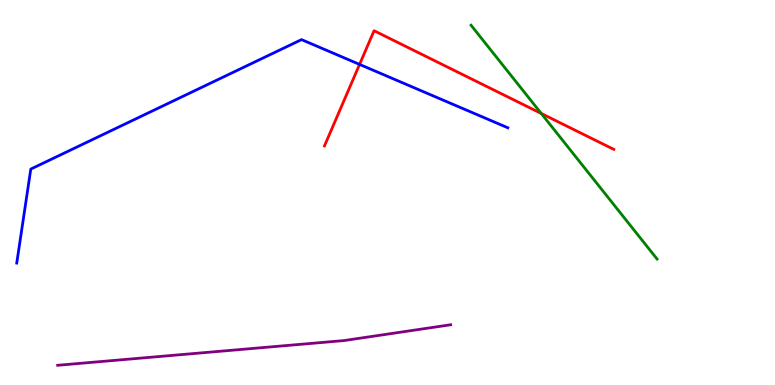[{'lines': ['blue', 'red'], 'intersections': [{'x': 4.64, 'y': 8.33}]}, {'lines': ['green', 'red'], 'intersections': [{'x': 6.98, 'y': 7.05}]}, {'lines': ['purple', 'red'], 'intersections': []}, {'lines': ['blue', 'green'], 'intersections': []}, {'lines': ['blue', 'purple'], 'intersections': []}, {'lines': ['green', 'purple'], 'intersections': []}]